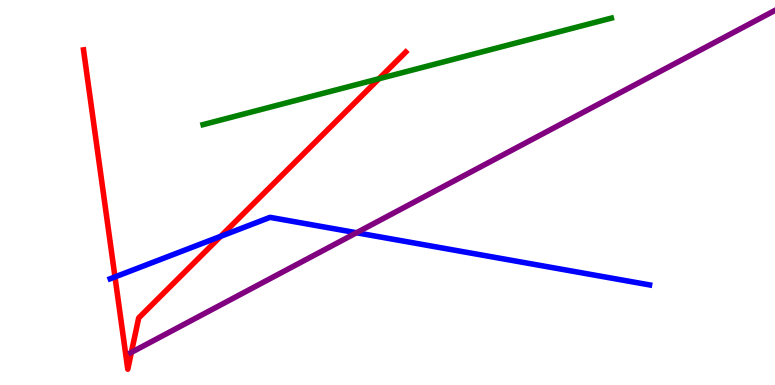[{'lines': ['blue', 'red'], 'intersections': [{'x': 1.48, 'y': 2.81}, {'x': 2.85, 'y': 3.86}]}, {'lines': ['green', 'red'], 'intersections': [{'x': 4.89, 'y': 7.95}]}, {'lines': ['purple', 'red'], 'intersections': [{'x': 1.7, 'y': 0.848}]}, {'lines': ['blue', 'green'], 'intersections': []}, {'lines': ['blue', 'purple'], 'intersections': [{'x': 4.6, 'y': 3.95}]}, {'lines': ['green', 'purple'], 'intersections': []}]